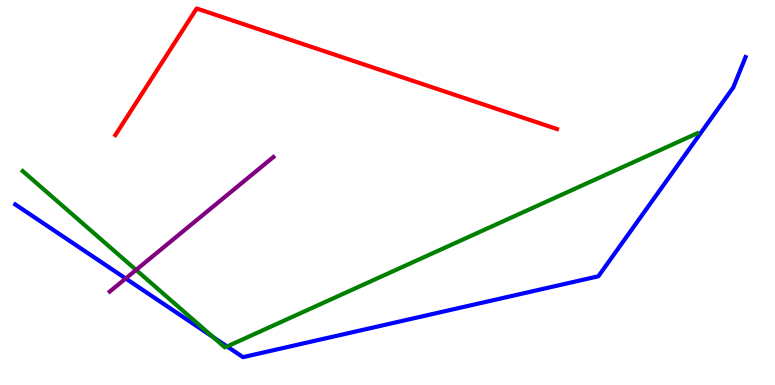[{'lines': ['blue', 'red'], 'intersections': []}, {'lines': ['green', 'red'], 'intersections': []}, {'lines': ['purple', 'red'], 'intersections': []}, {'lines': ['blue', 'green'], 'intersections': [{'x': 2.75, 'y': 1.24}, {'x': 2.93, 'y': 1.0}]}, {'lines': ['blue', 'purple'], 'intersections': [{'x': 1.62, 'y': 2.77}]}, {'lines': ['green', 'purple'], 'intersections': [{'x': 1.76, 'y': 2.99}]}]